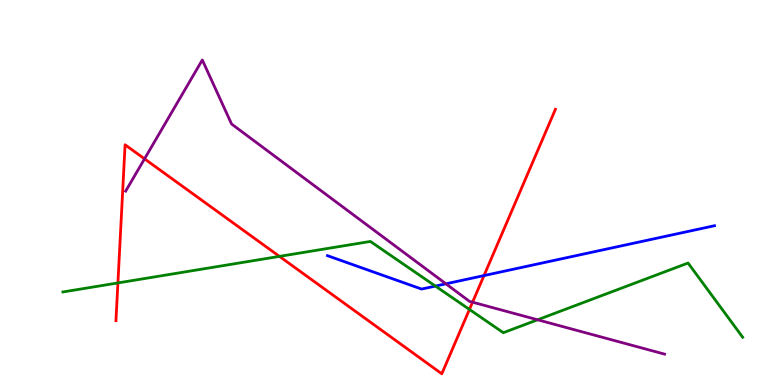[{'lines': ['blue', 'red'], 'intersections': [{'x': 6.25, 'y': 2.84}]}, {'lines': ['green', 'red'], 'intersections': [{'x': 1.52, 'y': 2.65}, {'x': 3.61, 'y': 3.34}, {'x': 6.06, 'y': 1.96}]}, {'lines': ['purple', 'red'], 'intersections': [{'x': 1.86, 'y': 5.87}, {'x': 6.1, 'y': 2.15}]}, {'lines': ['blue', 'green'], 'intersections': [{'x': 5.62, 'y': 2.57}]}, {'lines': ['blue', 'purple'], 'intersections': [{'x': 5.75, 'y': 2.63}]}, {'lines': ['green', 'purple'], 'intersections': [{'x': 6.94, 'y': 1.69}]}]